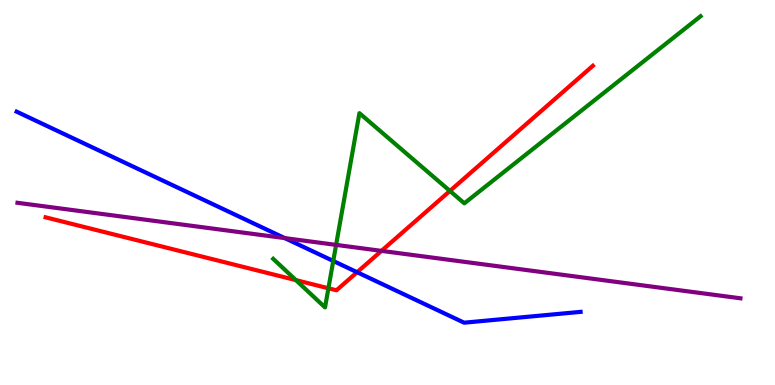[{'lines': ['blue', 'red'], 'intersections': [{'x': 4.61, 'y': 2.93}]}, {'lines': ['green', 'red'], 'intersections': [{'x': 3.82, 'y': 2.72}, {'x': 4.24, 'y': 2.51}, {'x': 5.81, 'y': 5.04}]}, {'lines': ['purple', 'red'], 'intersections': [{'x': 4.92, 'y': 3.48}]}, {'lines': ['blue', 'green'], 'intersections': [{'x': 4.3, 'y': 3.22}]}, {'lines': ['blue', 'purple'], 'intersections': [{'x': 3.67, 'y': 3.82}]}, {'lines': ['green', 'purple'], 'intersections': [{'x': 4.34, 'y': 3.64}]}]